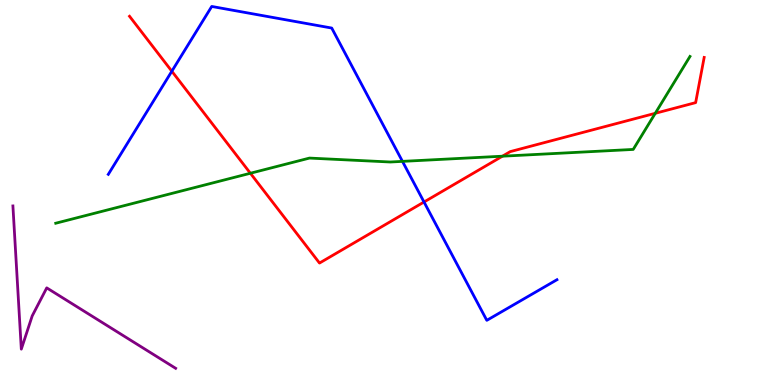[{'lines': ['blue', 'red'], 'intersections': [{'x': 2.22, 'y': 8.15}, {'x': 5.47, 'y': 4.75}]}, {'lines': ['green', 'red'], 'intersections': [{'x': 3.23, 'y': 5.5}, {'x': 6.48, 'y': 5.94}, {'x': 8.46, 'y': 7.06}]}, {'lines': ['purple', 'red'], 'intersections': []}, {'lines': ['blue', 'green'], 'intersections': [{'x': 5.19, 'y': 5.81}]}, {'lines': ['blue', 'purple'], 'intersections': []}, {'lines': ['green', 'purple'], 'intersections': []}]